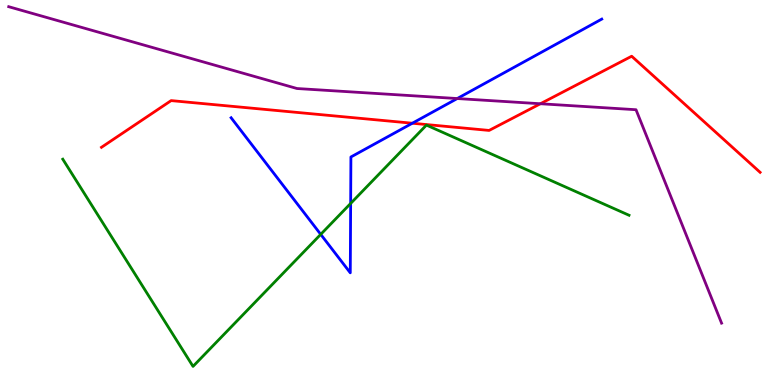[{'lines': ['blue', 'red'], 'intersections': [{'x': 5.32, 'y': 6.8}]}, {'lines': ['green', 'red'], 'intersections': []}, {'lines': ['purple', 'red'], 'intersections': [{'x': 6.97, 'y': 7.31}]}, {'lines': ['blue', 'green'], 'intersections': [{'x': 4.14, 'y': 3.91}, {'x': 4.52, 'y': 4.72}]}, {'lines': ['blue', 'purple'], 'intersections': [{'x': 5.9, 'y': 7.44}]}, {'lines': ['green', 'purple'], 'intersections': []}]